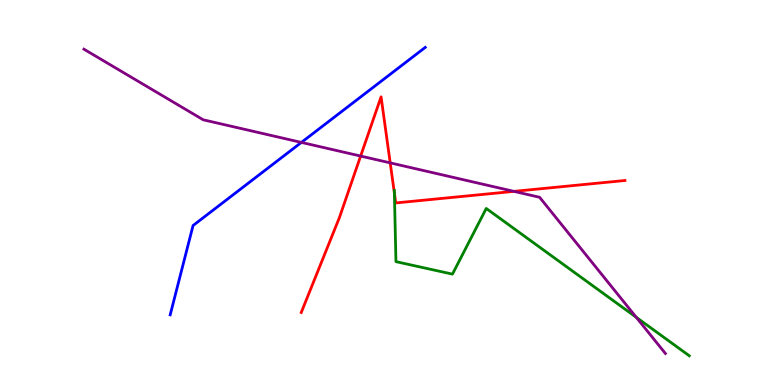[{'lines': ['blue', 'red'], 'intersections': []}, {'lines': ['green', 'red'], 'intersections': [{'x': 5.09, 'y': 4.98}]}, {'lines': ['purple', 'red'], 'intersections': [{'x': 4.65, 'y': 5.95}, {'x': 5.03, 'y': 5.77}, {'x': 6.63, 'y': 5.03}]}, {'lines': ['blue', 'green'], 'intersections': []}, {'lines': ['blue', 'purple'], 'intersections': [{'x': 3.89, 'y': 6.3}]}, {'lines': ['green', 'purple'], 'intersections': [{'x': 8.21, 'y': 1.76}]}]